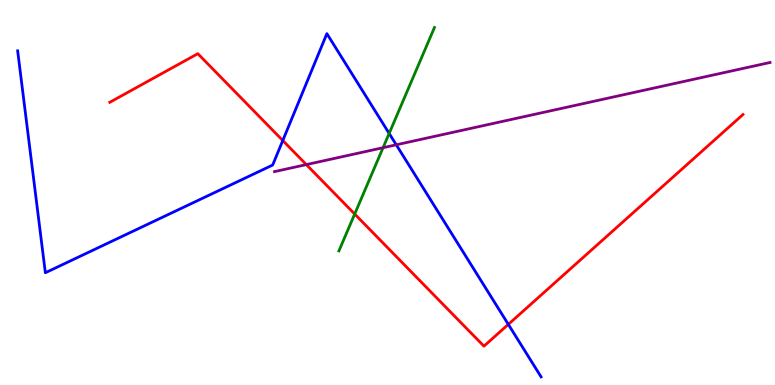[{'lines': ['blue', 'red'], 'intersections': [{'x': 3.65, 'y': 6.35}, {'x': 6.56, 'y': 1.57}]}, {'lines': ['green', 'red'], 'intersections': [{'x': 4.58, 'y': 4.44}]}, {'lines': ['purple', 'red'], 'intersections': [{'x': 3.95, 'y': 5.72}]}, {'lines': ['blue', 'green'], 'intersections': [{'x': 5.02, 'y': 6.53}]}, {'lines': ['blue', 'purple'], 'intersections': [{'x': 5.11, 'y': 6.24}]}, {'lines': ['green', 'purple'], 'intersections': [{'x': 4.94, 'y': 6.16}]}]